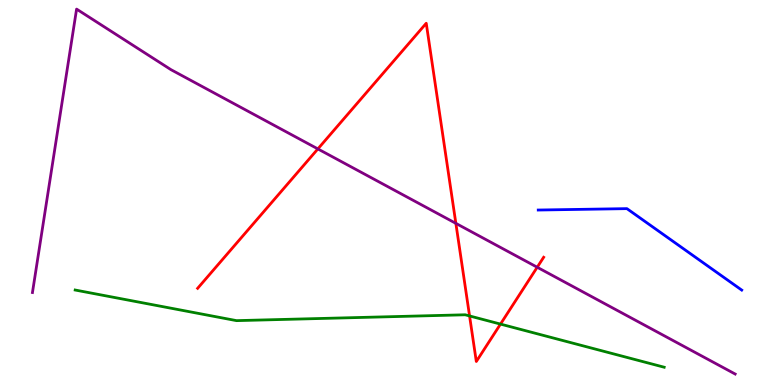[{'lines': ['blue', 'red'], 'intersections': []}, {'lines': ['green', 'red'], 'intersections': [{'x': 6.06, 'y': 1.79}, {'x': 6.46, 'y': 1.58}]}, {'lines': ['purple', 'red'], 'intersections': [{'x': 4.1, 'y': 6.13}, {'x': 5.88, 'y': 4.2}, {'x': 6.93, 'y': 3.06}]}, {'lines': ['blue', 'green'], 'intersections': []}, {'lines': ['blue', 'purple'], 'intersections': []}, {'lines': ['green', 'purple'], 'intersections': []}]